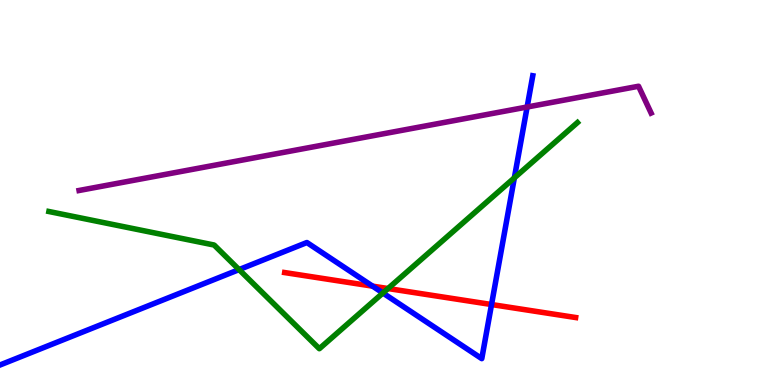[{'lines': ['blue', 'red'], 'intersections': [{'x': 4.81, 'y': 2.57}, {'x': 6.34, 'y': 2.09}]}, {'lines': ['green', 'red'], 'intersections': [{'x': 5.01, 'y': 2.51}]}, {'lines': ['purple', 'red'], 'intersections': []}, {'lines': ['blue', 'green'], 'intersections': [{'x': 3.08, 'y': 3.0}, {'x': 4.94, 'y': 2.39}, {'x': 6.64, 'y': 5.38}]}, {'lines': ['blue', 'purple'], 'intersections': [{'x': 6.8, 'y': 7.22}]}, {'lines': ['green', 'purple'], 'intersections': []}]